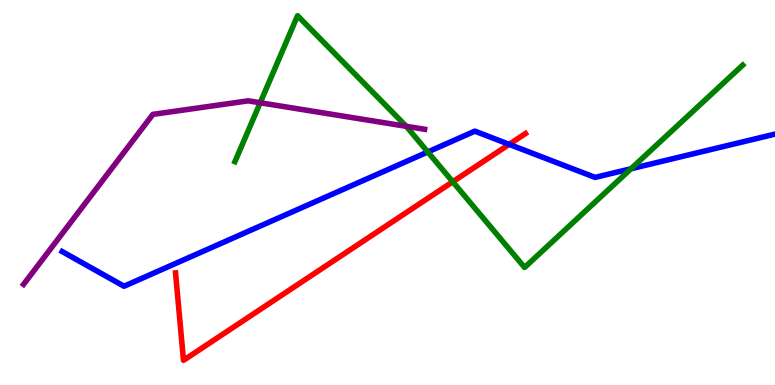[{'lines': ['blue', 'red'], 'intersections': [{'x': 6.57, 'y': 6.25}]}, {'lines': ['green', 'red'], 'intersections': [{'x': 5.84, 'y': 5.28}]}, {'lines': ['purple', 'red'], 'intersections': []}, {'lines': ['blue', 'green'], 'intersections': [{'x': 5.52, 'y': 6.05}, {'x': 8.14, 'y': 5.62}]}, {'lines': ['blue', 'purple'], 'intersections': []}, {'lines': ['green', 'purple'], 'intersections': [{'x': 3.36, 'y': 7.33}, {'x': 5.24, 'y': 6.72}]}]